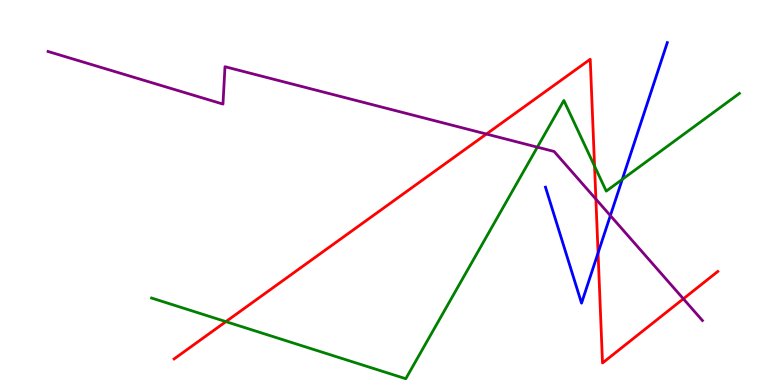[{'lines': ['blue', 'red'], 'intersections': [{'x': 7.72, 'y': 3.43}]}, {'lines': ['green', 'red'], 'intersections': [{'x': 2.91, 'y': 1.65}, {'x': 7.67, 'y': 5.69}]}, {'lines': ['purple', 'red'], 'intersections': [{'x': 6.28, 'y': 6.52}, {'x': 7.69, 'y': 4.83}, {'x': 8.82, 'y': 2.24}]}, {'lines': ['blue', 'green'], 'intersections': [{'x': 8.03, 'y': 5.34}]}, {'lines': ['blue', 'purple'], 'intersections': [{'x': 7.88, 'y': 4.4}]}, {'lines': ['green', 'purple'], 'intersections': [{'x': 6.93, 'y': 6.18}]}]